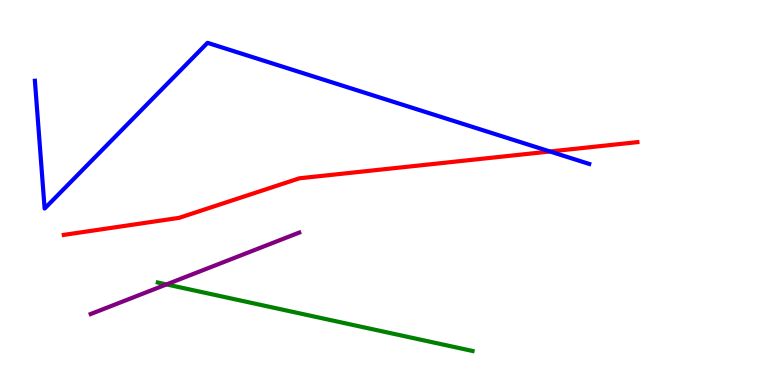[{'lines': ['blue', 'red'], 'intersections': [{'x': 7.1, 'y': 6.07}]}, {'lines': ['green', 'red'], 'intersections': []}, {'lines': ['purple', 'red'], 'intersections': []}, {'lines': ['blue', 'green'], 'intersections': []}, {'lines': ['blue', 'purple'], 'intersections': []}, {'lines': ['green', 'purple'], 'intersections': [{'x': 2.15, 'y': 2.61}]}]